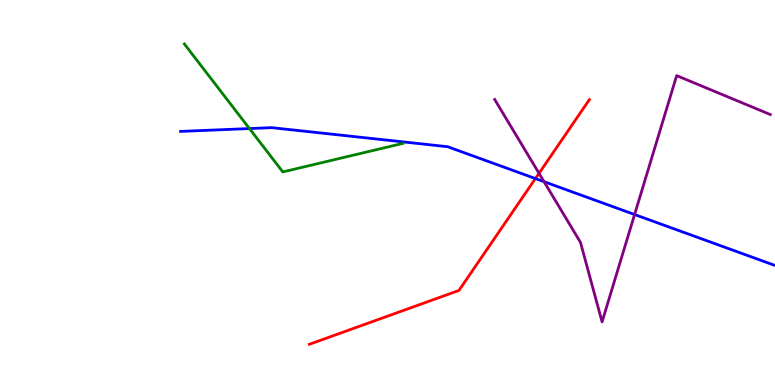[{'lines': ['blue', 'red'], 'intersections': [{'x': 6.91, 'y': 5.36}]}, {'lines': ['green', 'red'], 'intersections': []}, {'lines': ['purple', 'red'], 'intersections': [{'x': 6.96, 'y': 5.5}]}, {'lines': ['blue', 'green'], 'intersections': [{'x': 3.22, 'y': 6.66}]}, {'lines': ['blue', 'purple'], 'intersections': [{'x': 7.02, 'y': 5.28}, {'x': 8.19, 'y': 4.43}]}, {'lines': ['green', 'purple'], 'intersections': []}]